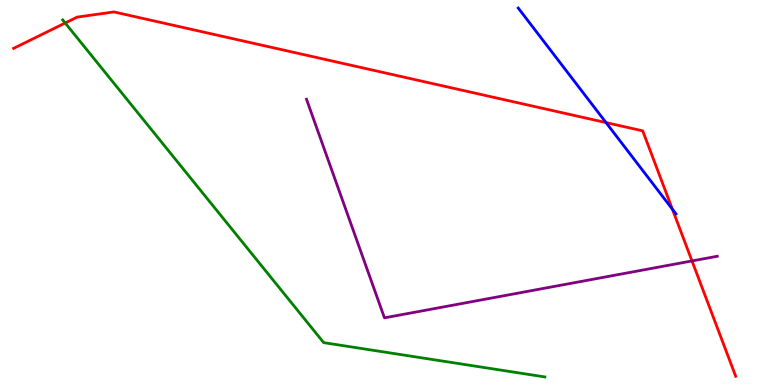[{'lines': ['blue', 'red'], 'intersections': [{'x': 7.82, 'y': 6.82}, {'x': 8.68, 'y': 4.57}]}, {'lines': ['green', 'red'], 'intersections': [{'x': 0.841, 'y': 9.4}]}, {'lines': ['purple', 'red'], 'intersections': [{'x': 8.93, 'y': 3.22}]}, {'lines': ['blue', 'green'], 'intersections': []}, {'lines': ['blue', 'purple'], 'intersections': []}, {'lines': ['green', 'purple'], 'intersections': []}]